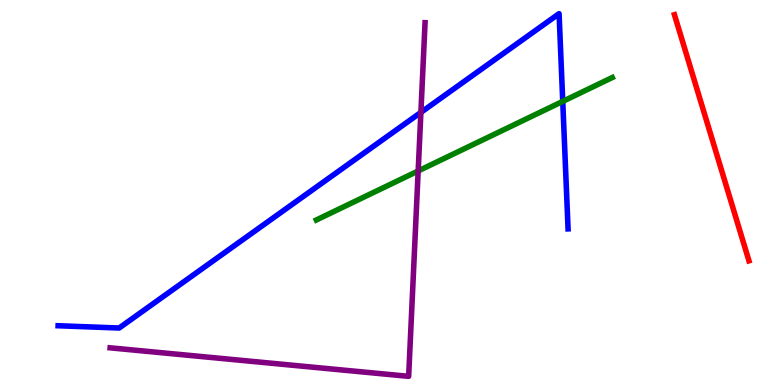[{'lines': ['blue', 'red'], 'intersections': []}, {'lines': ['green', 'red'], 'intersections': []}, {'lines': ['purple', 'red'], 'intersections': []}, {'lines': ['blue', 'green'], 'intersections': [{'x': 7.26, 'y': 7.37}]}, {'lines': ['blue', 'purple'], 'intersections': [{'x': 5.43, 'y': 7.08}]}, {'lines': ['green', 'purple'], 'intersections': [{'x': 5.4, 'y': 5.56}]}]